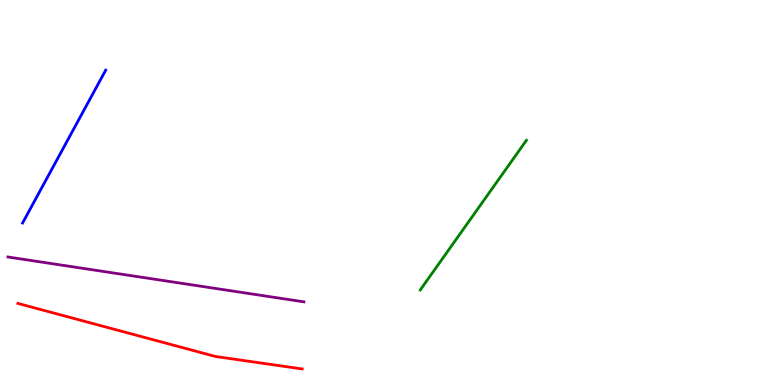[{'lines': ['blue', 'red'], 'intersections': []}, {'lines': ['green', 'red'], 'intersections': []}, {'lines': ['purple', 'red'], 'intersections': []}, {'lines': ['blue', 'green'], 'intersections': []}, {'lines': ['blue', 'purple'], 'intersections': []}, {'lines': ['green', 'purple'], 'intersections': []}]